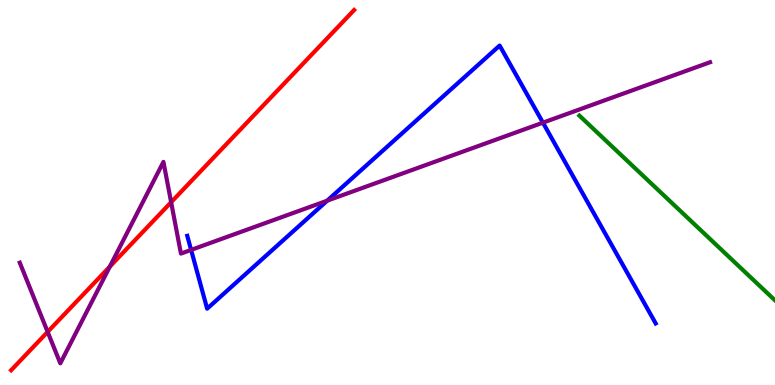[{'lines': ['blue', 'red'], 'intersections': []}, {'lines': ['green', 'red'], 'intersections': []}, {'lines': ['purple', 'red'], 'intersections': [{'x': 0.615, 'y': 1.38}, {'x': 1.42, 'y': 3.08}, {'x': 2.21, 'y': 4.75}]}, {'lines': ['blue', 'green'], 'intersections': []}, {'lines': ['blue', 'purple'], 'intersections': [{'x': 2.47, 'y': 3.51}, {'x': 4.22, 'y': 4.79}, {'x': 7.01, 'y': 6.81}]}, {'lines': ['green', 'purple'], 'intersections': []}]